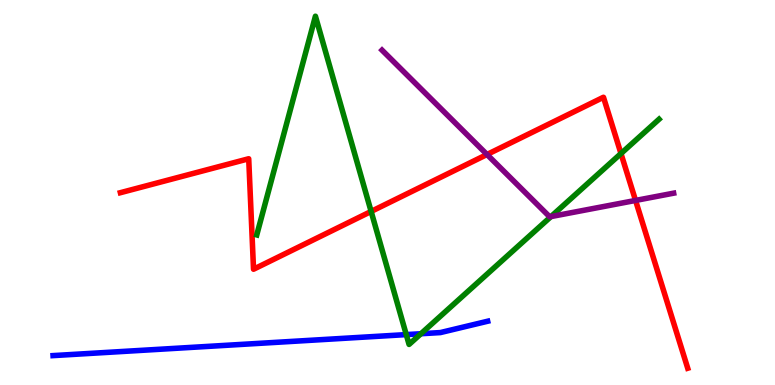[{'lines': ['blue', 'red'], 'intersections': []}, {'lines': ['green', 'red'], 'intersections': [{'x': 4.79, 'y': 4.51}, {'x': 8.01, 'y': 6.01}]}, {'lines': ['purple', 'red'], 'intersections': [{'x': 6.28, 'y': 5.99}, {'x': 8.2, 'y': 4.79}]}, {'lines': ['blue', 'green'], 'intersections': [{'x': 5.24, 'y': 1.31}, {'x': 5.43, 'y': 1.33}]}, {'lines': ['blue', 'purple'], 'intersections': []}, {'lines': ['green', 'purple'], 'intersections': [{'x': 7.11, 'y': 4.37}]}]